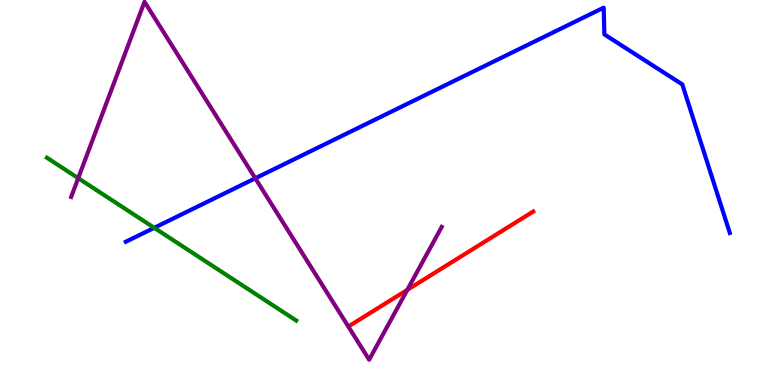[{'lines': ['blue', 'red'], 'intersections': []}, {'lines': ['green', 'red'], 'intersections': []}, {'lines': ['purple', 'red'], 'intersections': [{'x': 5.26, 'y': 2.47}]}, {'lines': ['blue', 'green'], 'intersections': [{'x': 1.99, 'y': 4.08}]}, {'lines': ['blue', 'purple'], 'intersections': [{'x': 3.29, 'y': 5.37}]}, {'lines': ['green', 'purple'], 'intersections': [{'x': 1.01, 'y': 5.37}]}]